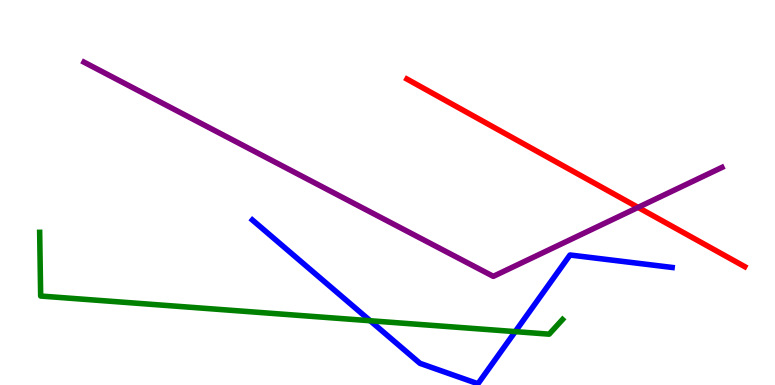[{'lines': ['blue', 'red'], 'intersections': []}, {'lines': ['green', 'red'], 'intersections': []}, {'lines': ['purple', 'red'], 'intersections': [{'x': 8.23, 'y': 4.61}]}, {'lines': ['blue', 'green'], 'intersections': [{'x': 4.78, 'y': 1.67}, {'x': 6.65, 'y': 1.39}]}, {'lines': ['blue', 'purple'], 'intersections': []}, {'lines': ['green', 'purple'], 'intersections': []}]